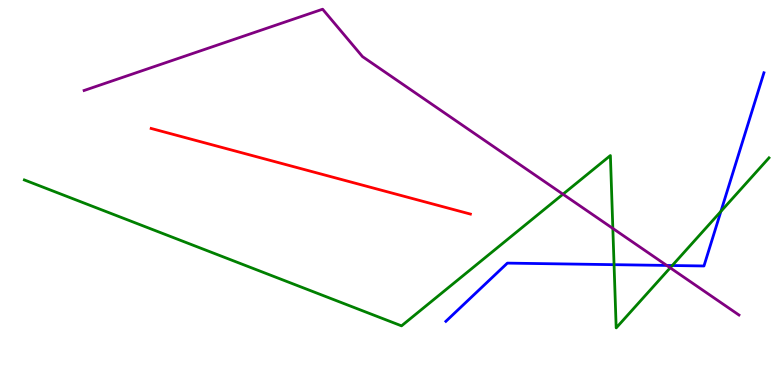[{'lines': ['blue', 'red'], 'intersections': []}, {'lines': ['green', 'red'], 'intersections': []}, {'lines': ['purple', 'red'], 'intersections': []}, {'lines': ['blue', 'green'], 'intersections': [{'x': 7.92, 'y': 3.13}, {'x': 8.67, 'y': 3.1}, {'x': 9.3, 'y': 4.51}]}, {'lines': ['blue', 'purple'], 'intersections': [{'x': 8.6, 'y': 3.11}]}, {'lines': ['green', 'purple'], 'intersections': [{'x': 7.26, 'y': 4.96}, {'x': 7.91, 'y': 4.07}, {'x': 8.65, 'y': 3.04}]}]